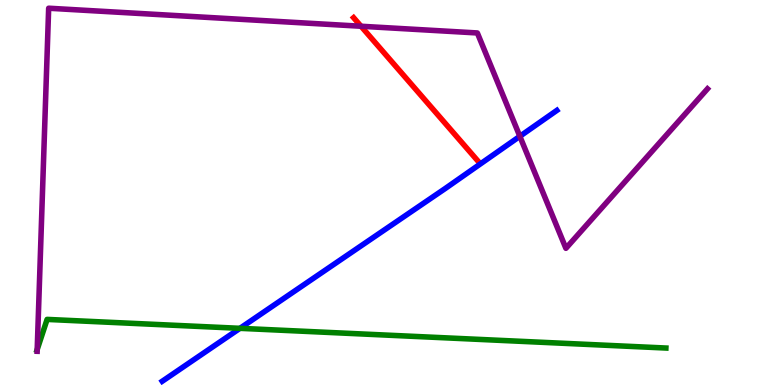[{'lines': ['blue', 'red'], 'intersections': []}, {'lines': ['green', 'red'], 'intersections': []}, {'lines': ['purple', 'red'], 'intersections': [{'x': 4.66, 'y': 9.32}]}, {'lines': ['blue', 'green'], 'intersections': [{'x': 3.1, 'y': 1.47}]}, {'lines': ['blue', 'purple'], 'intersections': [{'x': 6.71, 'y': 6.46}]}, {'lines': ['green', 'purple'], 'intersections': [{'x': 0.48, 'y': 0.922}]}]